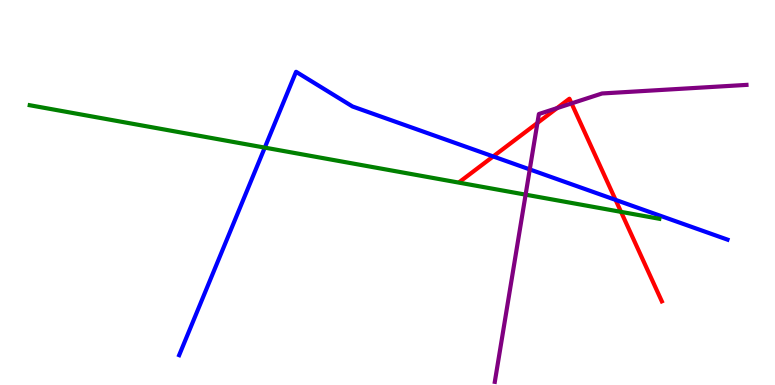[{'lines': ['blue', 'red'], 'intersections': [{'x': 6.36, 'y': 5.94}, {'x': 7.94, 'y': 4.81}]}, {'lines': ['green', 'red'], 'intersections': [{'x': 8.01, 'y': 4.5}]}, {'lines': ['purple', 'red'], 'intersections': [{'x': 6.93, 'y': 6.81}, {'x': 7.19, 'y': 7.19}, {'x': 7.37, 'y': 7.31}]}, {'lines': ['blue', 'green'], 'intersections': [{'x': 3.42, 'y': 6.17}]}, {'lines': ['blue', 'purple'], 'intersections': [{'x': 6.84, 'y': 5.6}]}, {'lines': ['green', 'purple'], 'intersections': [{'x': 6.78, 'y': 4.94}]}]